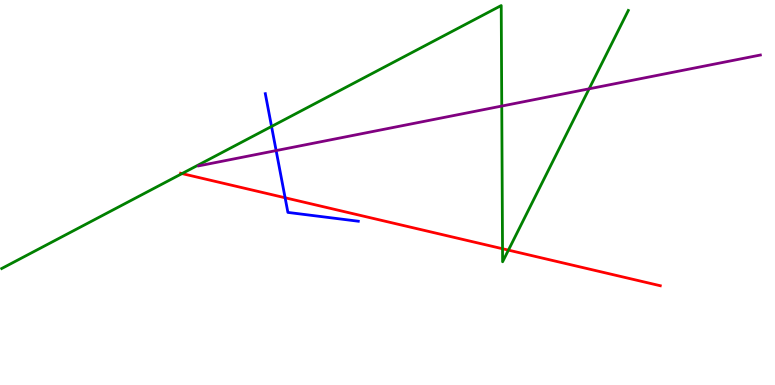[{'lines': ['blue', 'red'], 'intersections': [{'x': 3.68, 'y': 4.86}]}, {'lines': ['green', 'red'], 'intersections': [{'x': 2.35, 'y': 5.49}, {'x': 6.48, 'y': 3.54}, {'x': 6.56, 'y': 3.5}]}, {'lines': ['purple', 'red'], 'intersections': []}, {'lines': ['blue', 'green'], 'intersections': [{'x': 3.5, 'y': 6.72}]}, {'lines': ['blue', 'purple'], 'intersections': [{'x': 3.56, 'y': 6.09}]}, {'lines': ['green', 'purple'], 'intersections': [{'x': 6.47, 'y': 7.25}, {'x': 7.6, 'y': 7.69}]}]